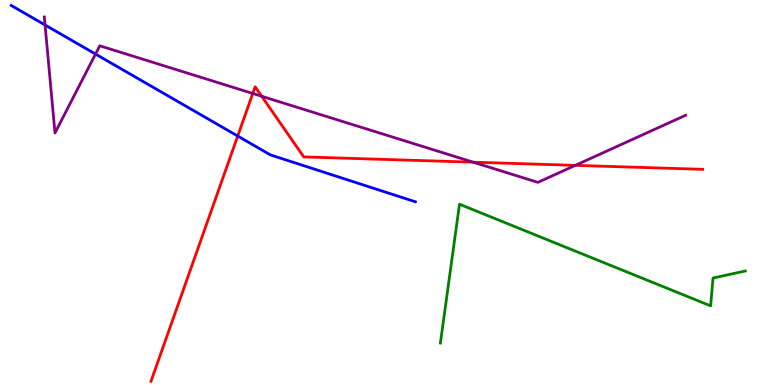[{'lines': ['blue', 'red'], 'intersections': [{'x': 3.07, 'y': 6.47}]}, {'lines': ['green', 'red'], 'intersections': []}, {'lines': ['purple', 'red'], 'intersections': [{'x': 3.26, 'y': 7.57}, {'x': 3.38, 'y': 7.5}, {'x': 6.11, 'y': 5.79}, {'x': 7.42, 'y': 5.7}]}, {'lines': ['blue', 'green'], 'intersections': []}, {'lines': ['blue', 'purple'], 'intersections': [{'x': 0.582, 'y': 9.35}, {'x': 1.23, 'y': 8.6}]}, {'lines': ['green', 'purple'], 'intersections': []}]